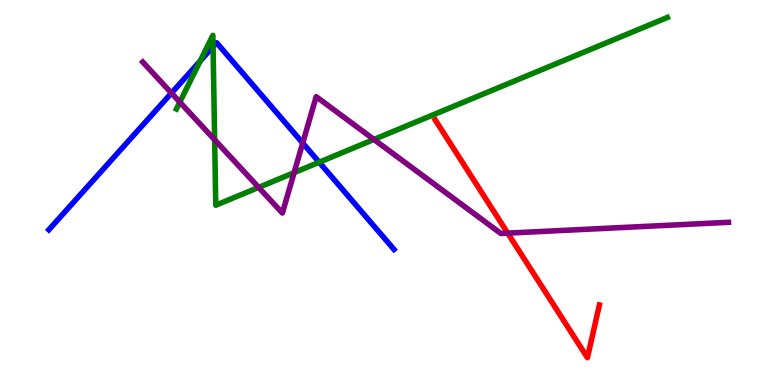[{'lines': ['blue', 'red'], 'intersections': []}, {'lines': ['green', 'red'], 'intersections': []}, {'lines': ['purple', 'red'], 'intersections': [{'x': 6.55, 'y': 3.94}]}, {'lines': ['blue', 'green'], 'intersections': [{'x': 2.58, 'y': 8.41}, {'x': 2.75, 'y': 8.79}, {'x': 4.12, 'y': 5.79}]}, {'lines': ['blue', 'purple'], 'intersections': [{'x': 2.21, 'y': 7.58}, {'x': 3.91, 'y': 6.28}]}, {'lines': ['green', 'purple'], 'intersections': [{'x': 2.32, 'y': 7.35}, {'x': 2.77, 'y': 6.37}, {'x': 3.34, 'y': 5.13}, {'x': 3.79, 'y': 5.52}, {'x': 4.83, 'y': 6.38}]}]